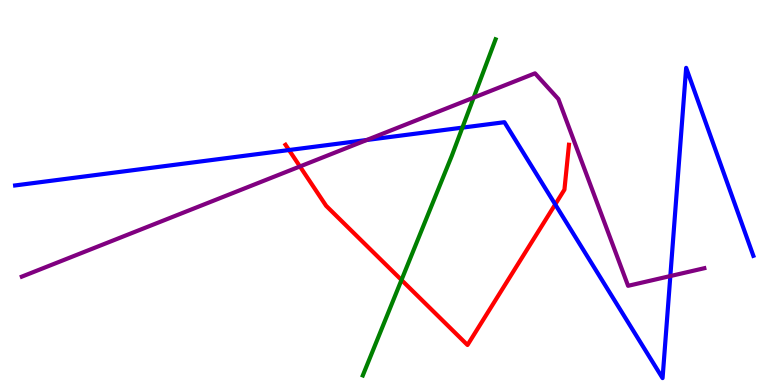[{'lines': ['blue', 'red'], 'intersections': [{'x': 3.73, 'y': 6.1}, {'x': 7.16, 'y': 4.69}]}, {'lines': ['green', 'red'], 'intersections': [{'x': 5.18, 'y': 2.73}]}, {'lines': ['purple', 'red'], 'intersections': [{'x': 3.87, 'y': 5.68}]}, {'lines': ['blue', 'green'], 'intersections': [{'x': 5.97, 'y': 6.68}]}, {'lines': ['blue', 'purple'], 'intersections': [{'x': 4.73, 'y': 6.36}, {'x': 8.65, 'y': 2.83}]}, {'lines': ['green', 'purple'], 'intersections': [{'x': 6.11, 'y': 7.46}]}]